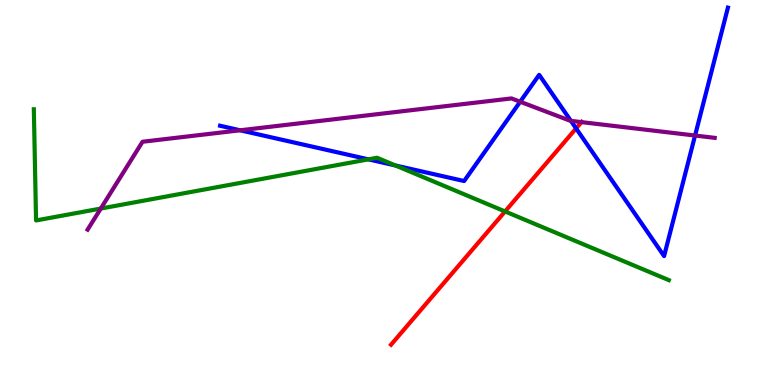[{'lines': ['blue', 'red'], 'intersections': [{'x': 7.43, 'y': 6.66}]}, {'lines': ['green', 'red'], 'intersections': [{'x': 6.52, 'y': 4.51}]}, {'lines': ['purple', 'red'], 'intersections': [{'x': 7.5, 'y': 6.83}]}, {'lines': ['blue', 'green'], 'intersections': [{'x': 4.75, 'y': 5.86}, {'x': 5.1, 'y': 5.7}]}, {'lines': ['blue', 'purple'], 'intersections': [{'x': 3.1, 'y': 6.62}, {'x': 6.71, 'y': 7.36}, {'x': 7.37, 'y': 6.86}, {'x': 8.97, 'y': 6.48}]}, {'lines': ['green', 'purple'], 'intersections': [{'x': 1.3, 'y': 4.58}]}]